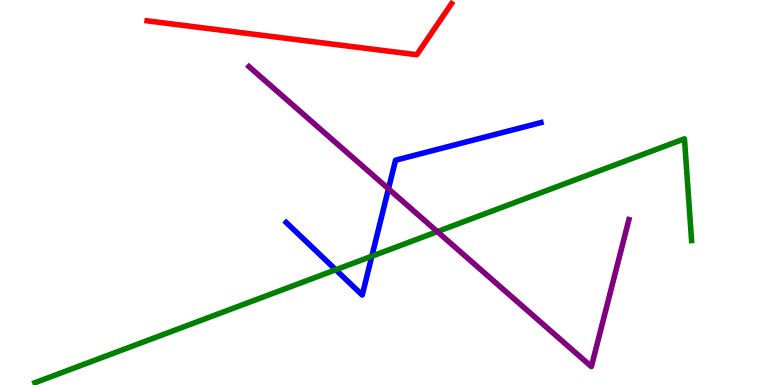[{'lines': ['blue', 'red'], 'intersections': []}, {'lines': ['green', 'red'], 'intersections': []}, {'lines': ['purple', 'red'], 'intersections': []}, {'lines': ['blue', 'green'], 'intersections': [{'x': 4.33, 'y': 2.99}, {'x': 4.8, 'y': 3.35}]}, {'lines': ['blue', 'purple'], 'intersections': [{'x': 5.01, 'y': 5.1}]}, {'lines': ['green', 'purple'], 'intersections': [{'x': 5.64, 'y': 3.98}]}]